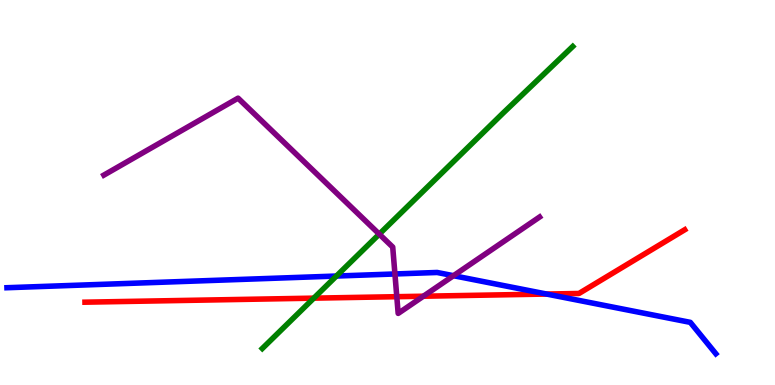[{'lines': ['blue', 'red'], 'intersections': [{'x': 7.05, 'y': 2.36}]}, {'lines': ['green', 'red'], 'intersections': [{'x': 4.05, 'y': 2.26}]}, {'lines': ['purple', 'red'], 'intersections': [{'x': 5.12, 'y': 2.29}, {'x': 5.46, 'y': 2.31}]}, {'lines': ['blue', 'green'], 'intersections': [{'x': 4.34, 'y': 2.83}]}, {'lines': ['blue', 'purple'], 'intersections': [{'x': 5.1, 'y': 2.88}, {'x': 5.85, 'y': 2.84}]}, {'lines': ['green', 'purple'], 'intersections': [{'x': 4.89, 'y': 3.92}]}]